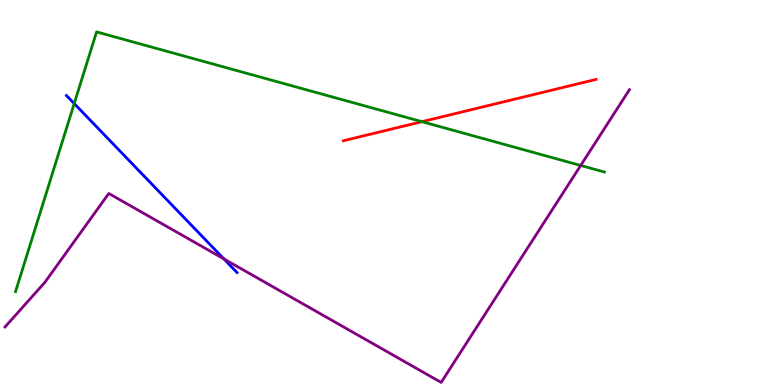[{'lines': ['blue', 'red'], 'intersections': []}, {'lines': ['green', 'red'], 'intersections': [{'x': 5.44, 'y': 6.84}]}, {'lines': ['purple', 'red'], 'intersections': []}, {'lines': ['blue', 'green'], 'intersections': [{'x': 0.958, 'y': 7.31}]}, {'lines': ['blue', 'purple'], 'intersections': [{'x': 2.89, 'y': 3.27}]}, {'lines': ['green', 'purple'], 'intersections': [{'x': 7.49, 'y': 5.7}]}]